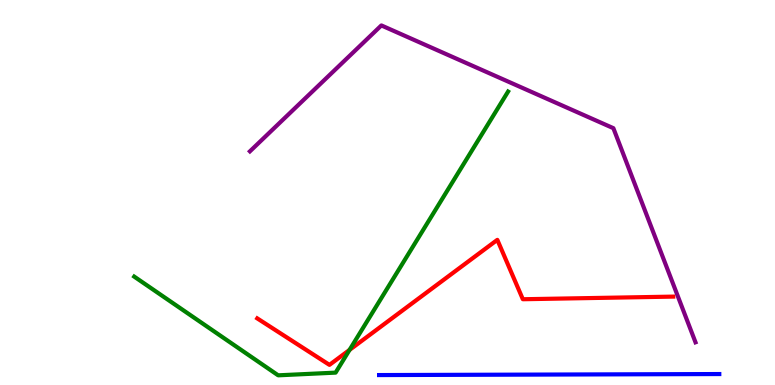[{'lines': ['blue', 'red'], 'intersections': []}, {'lines': ['green', 'red'], 'intersections': [{'x': 4.51, 'y': 0.911}]}, {'lines': ['purple', 'red'], 'intersections': []}, {'lines': ['blue', 'green'], 'intersections': []}, {'lines': ['blue', 'purple'], 'intersections': []}, {'lines': ['green', 'purple'], 'intersections': []}]